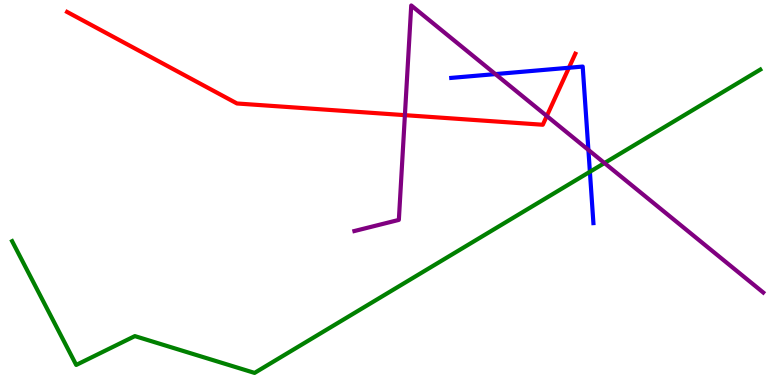[{'lines': ['blue', 'red'], 'intersections': [{'x': 7.34, 'y': 8.24}]}, {'lines': ['green', 'red'], 'intersections': []}, {'lines': ['purple', 'red'], 'intersections': [{'x': 5.22, 'y': 7.01}, {'x': 7.06, 'y': 6.99}]}, {'lines': ['blue', 'green'], 'intersections': [{'x': 7.61, 'y': 5.54}]}, {'lines': ['blue', 'purple'], 'intersections': [{'x': 6.39, 'y': 8.08}, {'x': 7.59, 'y': 6.11}]}, {'lines': ['green', 'purple'], 'intersections': [{'x': 7.8, 'y': 5.77}]}]